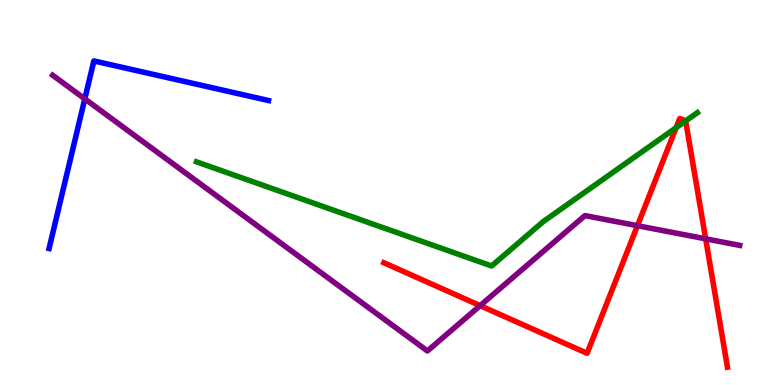[{'lines': ['blue', 'red'], 'intersections': []}, {'lines': ['green', 'red'], 'intersections': [{'x': 8.72, 'y': 6.68}, {'x': 8.85, 'y': 6.86}]}, {'lines': ['purple', 'red'], 'intersections': [{'x': 6.2, 'y': 2.06}, {'x': 8.23, 'y': 4.14}, {'x': 9.11, 'y': 3.8}]}, {'lines': ['blue', 'green'], 'intersections': []}, {'lines': ['blue', 'purple'], 'intersections': [{'x': 1.09, 'y': 7.43}]}, {'lines': ['green', 'purple'], 'intersections': []}]